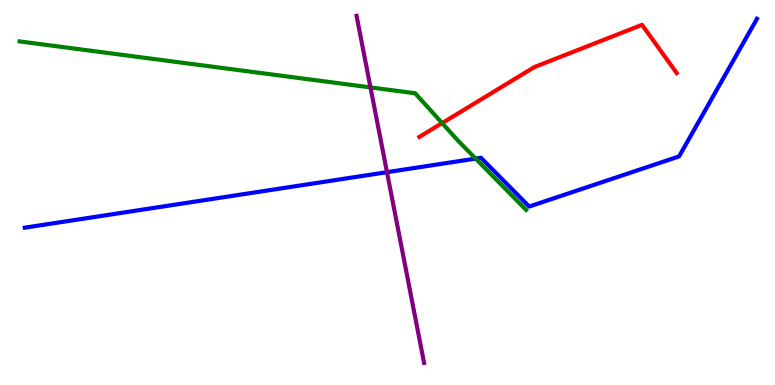[{'lines': ['blue', 'red'], 'intersections': []}, {'lines': ['green', 'red'], 'intersections': [{'x': 5.7, 'y': 6.8}]}, {'lines': ['purple', 'red'], 'intersections': []}, {'lines': ['blue', 'green'], 'intersections': [{'x': 6.14, 'y': 5.88}]}, {'lines': ['blue', 'purple'], 'intersections': [{'x': 4.99, 'y': 5.53}]}, {'lines': ['green', 'purple'], 'intersections': [{'x': 4.78, 'y': 7.73}]}]